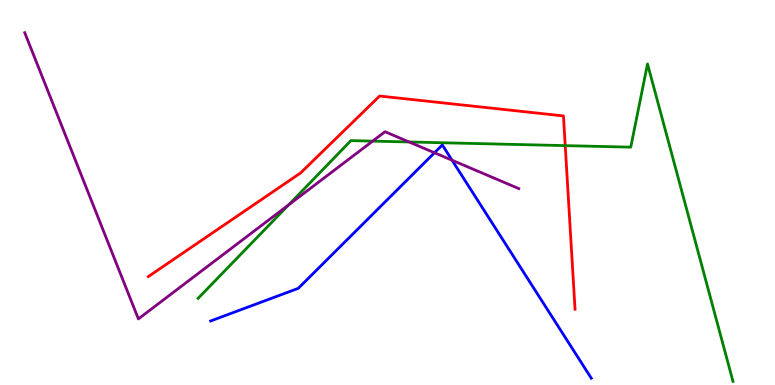[{'lines': ['blue', 'red'], 'intersections': []}, {'lines': ['green', 'red'], 'intersections': [{'x': 7.29, 'y': 6.22}]}, {'lines': ['purple', 'red'], 'intersections': []}, {'lines': ['blue', 'green'], 'intersections': []}, {'lines': ['blue', 'purple'], 'intersections': [{'x': 5.61, 'y': 6.03}, {'x': 5.83, 'y': 5.84}]}, {'lines': ['green', 'purple'], 'intersections': [{'x': 3.73, 'y': 4.68}, {'x': 4.81, 'y': 6.33}, {'x': 5.28, 'y': 6.31}]}]